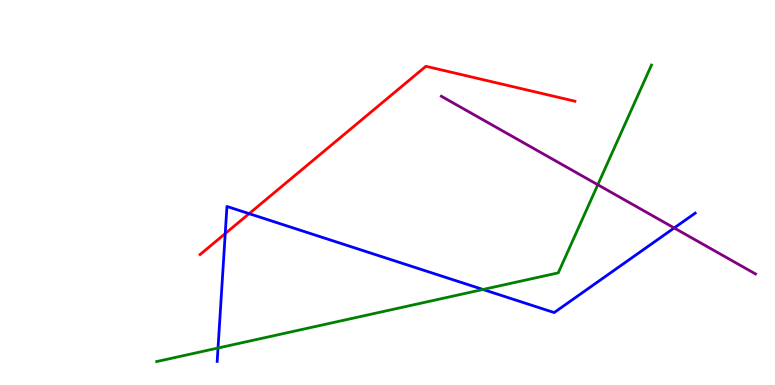[{'lines': ['blue', 'red'], 'intersections': [{'x': 2.91, 'y': 3.93}, {'x': 3.21, 'y': 4.45}]}, {'lines': ['green', 'red'], 'intersections': []}, {'lines': ['purple', 'red'], 'intersections': []}, {'lines': ['blue', 'green'], 'intersections': [{'x': 2.81, 'y': 0.961}, {'x': 6.23, 'y': 2.48}]}, {'lines': ['blue', 'purple'], 'intersections': [{'x': 8.7, 'y': 4.08}]}, {'lines': ['green', 'purple'], 'intersections': [{'x': 7.71, 'y': 5.2}]}]